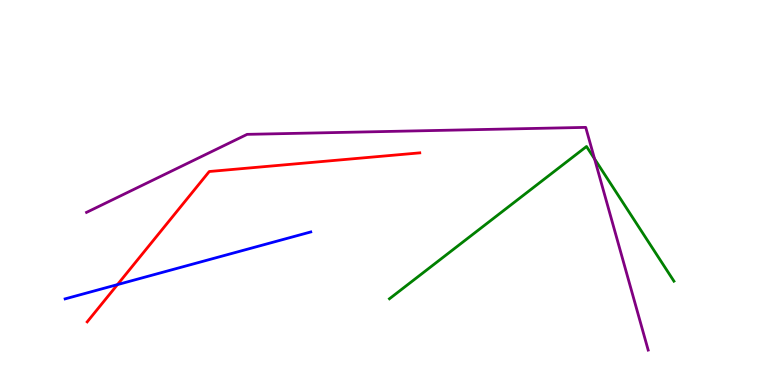[{'lines': ['blue', 'red'], 'intersections': [{'x': 1.52, 'y': 2.61}]}, {'lines': ['green', 'red'], 'intersections': []}, {'lines': ['purple', 'red'], 'intersections': []}, {'lines': ['blue', 'green'], 'intersections': []}, {'lines': ['blue', 'purple'], 'intersections': []}, {'lines': ['green', 'purple'], 'intersections': [{'x': 7.67, 'y': 5.87}]}]